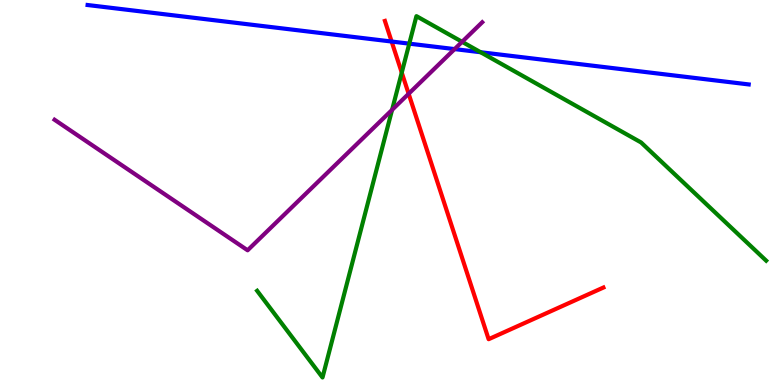[{'lines': ['blue', 'red'], 'intersections': [{'x': 5.05, 'y': 8.92}]}, {'lines': ['green', 'red'], 'intersections': [{'x': 5.18, 'y': 8.11}]}, {'lines': ['purple', 'red'], 'intersections': [{'x': 5.27, 'y': 7.56}]}, {'lines': ['blue', 'green'], 'intersections': [{'x': 5.28, 'y': 8.87}, {'x': 6.2, 'y': 8.64}]}, {'lines': ['blue', 'purple'], 'intersections': [{'x': 5.87, 'y': 8.72}]}, {'lines': ['green', 'purple'], 'intersections': [{'x': 5.06, 'y': 7.15}, {'x': 5.96, 'y': 8.91}]}]